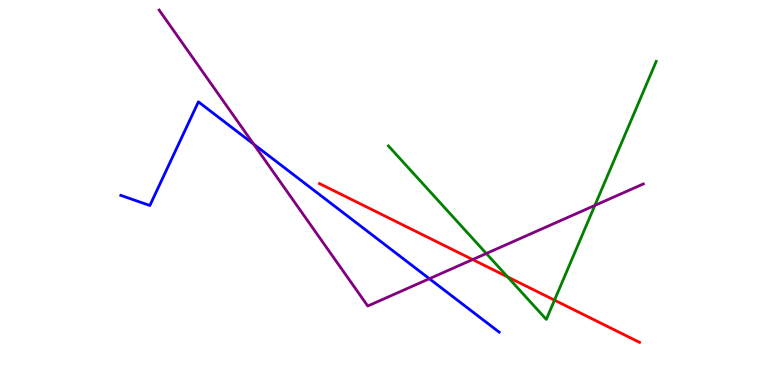[{'lines': ['blue', 'red'], 'intersections': []}, {'lines': ['green', 'red'], 'intersections': [{'x': 6.55, 'y': 2.81}, {'x': 7.15, 'y': 2.2}]}, {'lines': ['purple', 'red'], 'intersections': [{'x': 6.1, 'y': 3.26}]}, {'lines': ['blue', 'green'], 'intersections': []}, {'lines': ['blue', 'purple'], 'intersections': [{'x': 3.27, 'y': 6.25}, {'x': 5.54, 'y': 2.76}]}, {'lines': ['green', 'purple'], 'intersections': [{'x': 6.28, 'y': 3.42}, {'x': 7.68, 'y': 4.66}]}]